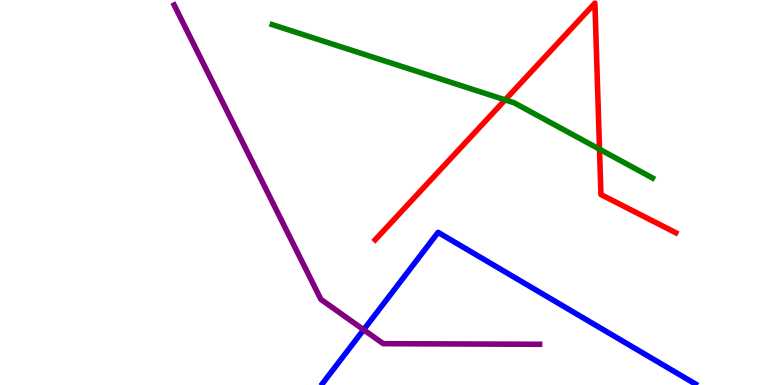[{'lines': ['blue', 'red'], 'intersections': []}, {'lines': ['green', 'red'], 'intersections': [{'x': 6.52, 'y': 7.41}, {'x': 7.74, 'y': 6.12}]}, {'lines': ['purple', 'red'], 'intersections': []}, {'lines': ['blue', 'green'], 'intersections': []}, {'lines': ['blue', 'purple'], 'intersections': [{'x': 4.69, 'y': 1.44}]}, {'lines': ['green', 'purple'], 'intersections': []}]